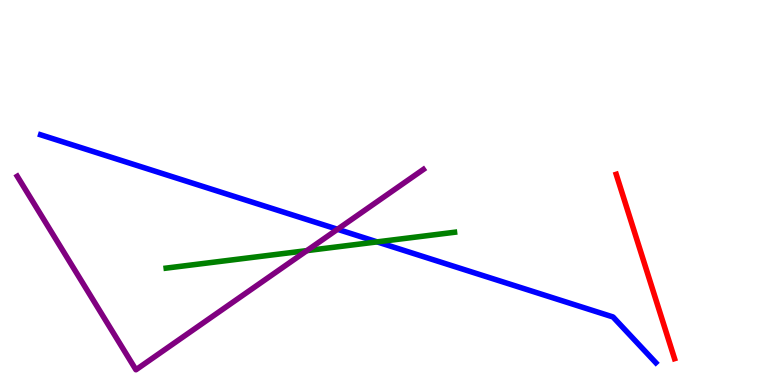[{'lines': ['blue', 'red'], 'intersections': []}, {'lines': ['green', 'red'], 'intersections': []}, {'lines': ['purple', 'red'], 'intersections': []}, {'lines': ['blue', 'green'], 'intersections': [{'x': 4.87, 'y': 3.72}]}, {'lines': ['blue', 'purple'], 'intersections': [{'x': 4.36, 'y': 4.04}]}, {'lines': ['green', 'purple'], 'intersections': [{'x': 3.96, 'y': 3.49}]}]